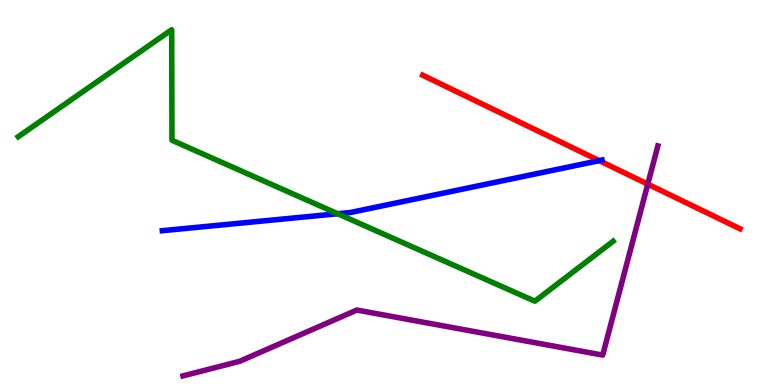[{'lines': ['blue', 'red'], 'intersections': [{'x': 7.73, 'y': 5.83}]}, {'lines': ['green', 'red'], 'intersections': []}, {'lines': ['purple', 'red'], 'intersections': [{'x': 8.36, 'y': 5.22}]}, {'lines': ['blue', 'green'], 'intersections': [{'x': 4.36, 'y': 4.45}]}, {'lines': ['blue', 'purple'], 'intersections': []}, {'lines': ['green', 'purple'], 'intersections': []}]